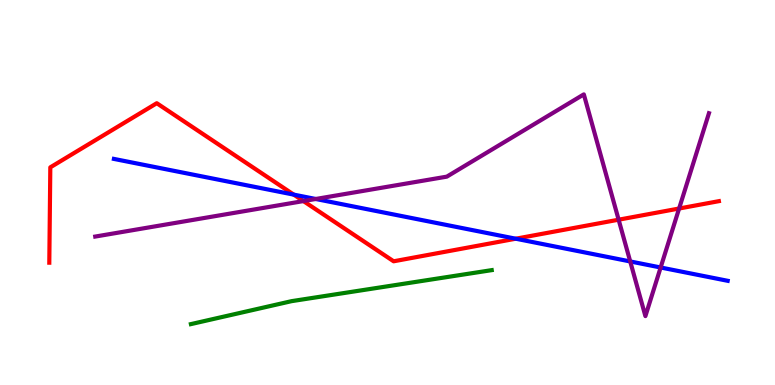[{'lines': ['blue', 'red'], 'intersections': [{'x': 3.79, 'y': 4.94}, {'x': 6.65, 'y': 3.8}]}, {'lines': ['green', 'red'], 'intersections': []}, {'lines': ['purple', 'red'], 'intersections': [{'x': 3.92, 'y': 4.78}, {'x': 7.98, 'y': 4.29}, {'x': 8.76, 'y': 4.58}]}, {'lines': ['blue', 'green'], 'intersections': []}, {'lines': ['blue', 'purple'], 'intersections': [{'x': 4.07, 'y': 4.83}, {'x': 8.13, 'y': 3.21}, {'x': 8.52, 'y': 3.05}]}, {'lines': ['green', 'purple'], 'intersections': []}]